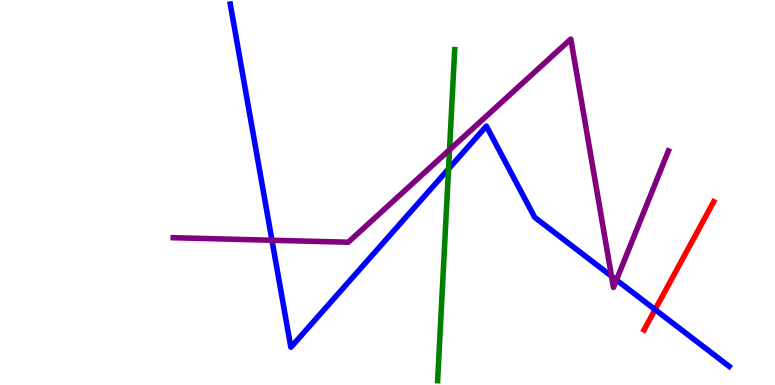[{'lines': ['blue', 'red'], 'intersections': [{'x': 8.45, 'y': 1.96}]}, {'lines': ['green', 'red'], 'intersections': []}, {'lines': ['purple', 'red'], 'intersections': []}, {'lines': ['blue', 'green'], 'intersections': [{'x': 5.79, 'y': 5.61}]}, {'lines': ['blue', 'purple'], 'intersections': [{'x': 3.51, 'y': 3.76}, {'x': 7.89, 'y': 2.83}, {'x': 7.95, 'y': 2.73}]}, {'lines': ['green', 'purple'], 'intersections': [{'x': 5.8, 'y': 6.11}]}]